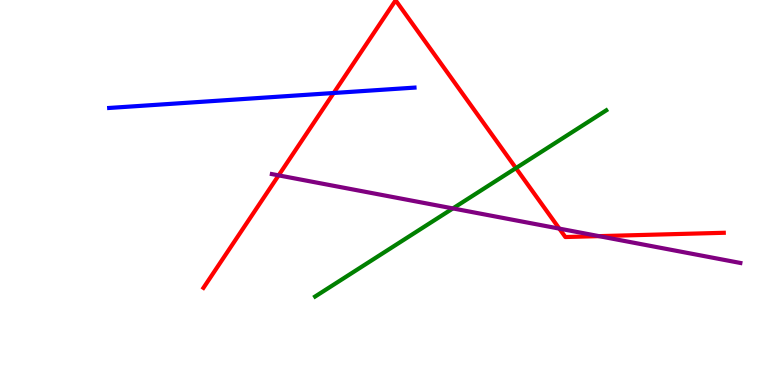[{'lines': ['blue', 'red'], 'intersections': [{'x': 4.31, 'y': 7.58}]}, {'lines': ['green', 'red'], 'intersections': [{'x': 6.66, 'y': 5.63}]}, {'lines': ['purple', 'red'], 'intersections': [{'x': 3.6, 'y': 5.44}, {'x': 7.22, 'y': 4.06}, {'x': 7.73, 'y': 3.87}]}, {'lines': ['blue', 'green'], 'intersections': []}, {'lines': ['blue', 'purple'], 'intersections': []}, {'lines': ['green', 'purple'], 'intersections': [{'x': 5.84, 'y': 4.59}]}]